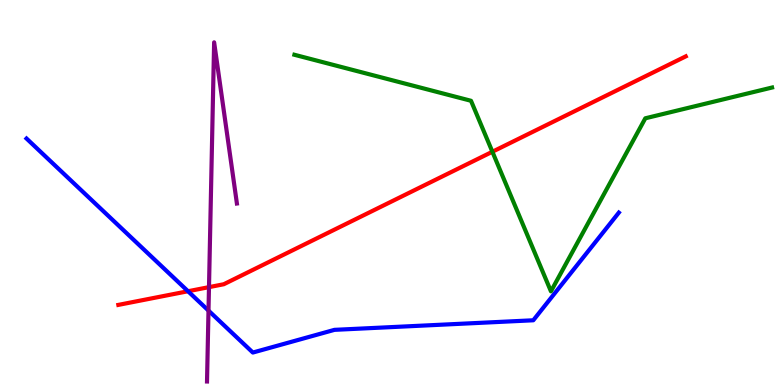[{'lines': ['blue', 'red'], 'intersections': [{'x': 2.43, 'y': 2.44}]}, {'lines': ['green', 'red'], 'intersections': [{'x': 6.35, 'y': 6.06}]}, {'lines': ['purple', 'red'], 'intersections': [{'x': 2.7, 'y': 2.54}]}, {'lines': ['blue', 'green'], 'intersections': []}, {'lines': ['blue', 'purple'], 'intersections': [{'x': 2.69, 'y': 1.93}]}, {'lines': ['green', 'purple'], 'intersections': []}]